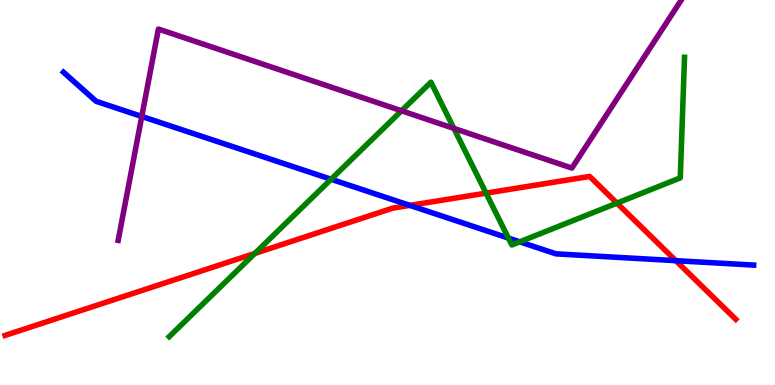[{'lines': ['blue', 'red'], 'intersections': [{'x': 5.29, 'y': 4.67}, {'x': 8.72, 'y': 3.23}]}, {'lines': ['green', 'red'], 'intersections': [{'x': 3.29, 'y': 3.42}, {'x': 6.27, 'y': 4.98}, {'x': 7.96, 'y': 4.72}]}, {'lines': ['purple', 'red'], 'intersections': []}, {'lines': ['blue', 'green'], 'intersections': [{'x': 4.27, 'y': 5.34}, {'x': 6.56, 'y': 3.82}, {'x': 6.71, 'y': 3.72}]}, {'lines': ['blue', 'purple'], 'intersections': [{'x': 1.83, 'y': 6.98}]}, {'lines': ['green', 'purple'], 'intersections': [{'x': 5.18, 'y': 7.12}, {'x': 5.86, 'y': 6.67}]}]